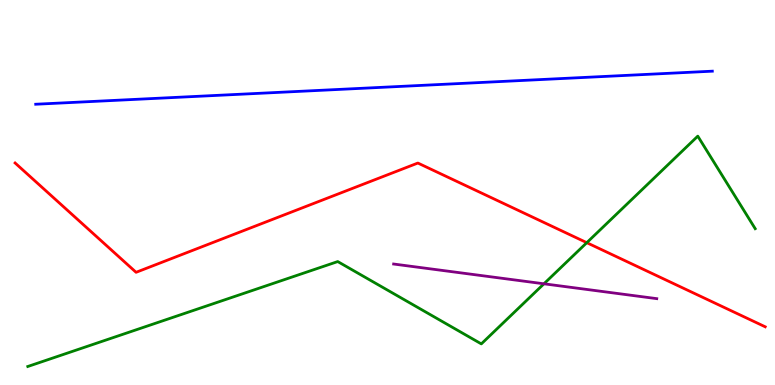[{'lines': ['blue', 'red'], 'intersections': []}, {'lines': ['green', 'red'], 'intersections': [{'x': 7.57, 'y': 3.7}]}, {'lines': ['purple', 'red'], 'intersections': []}, {'lines': ['blue', 'green'], 'intersections': []}, {'lines': ['blue', 'purple'], 'intersections': []}, {'lines': ['green', 'purple'], 'intersections': [{'x': 7.02, 'y': 2.63}]}]